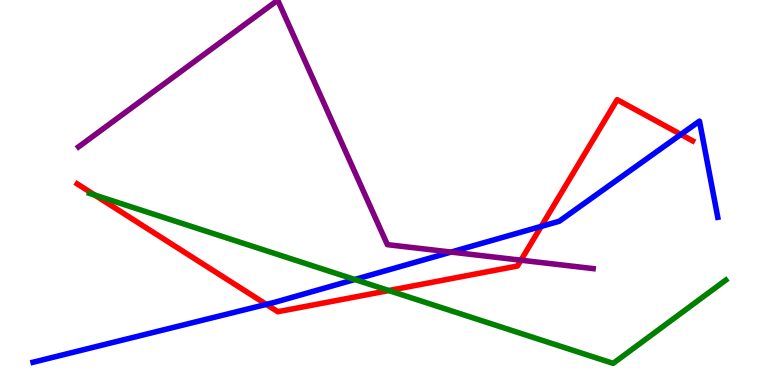[{'lines': ['blue', 'red'], 'intersections': [{'x': 3.44, 'y': 2.09}, {'x': 6.98, 'y': 4.12}, {'x': 8.79, 'y': 6.51}]}, {'lines': ['green', 'red'], 'intersections': [{'x': 1.22, 'y': 4.93}, {'x': 5.02, 'y': 2.45}]}, {'lines': ['purple', 'red'], 'intersections': [{'x': 6.72, 'y': 3.24}]}, {'lines': ['blue', 'green'], 'intersections': [{'x': 4.58, 'y': 2.74}]}, {'lines': ['blue', 'purple'], 'intersections': [{'x': 5.82, 'y': 3.45}]}, {'lines': ['green', 'purple'], 'intersections': []}]